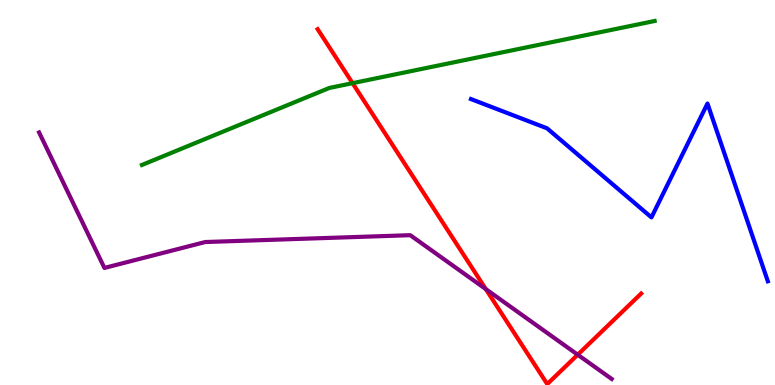[{'lines': ['blue', 'red'], 'intersections': []}, {'lines': ['green', 'red'], 'intersections': [{'x': 4.55, 'y': 7.84}]}, {'lines': ['purple', 'red'], 'intersections': [{'x': 6.27, 'y': 2.49}, {'x': 7.45, 'y': 0.787}]}, {'lines': ['blue', 'green'], 'intersections': []}, {'lines': ['blue', 'purple'], 'intersections': []}, {'lines': ['green', 'purple'], 'intersections': []}]